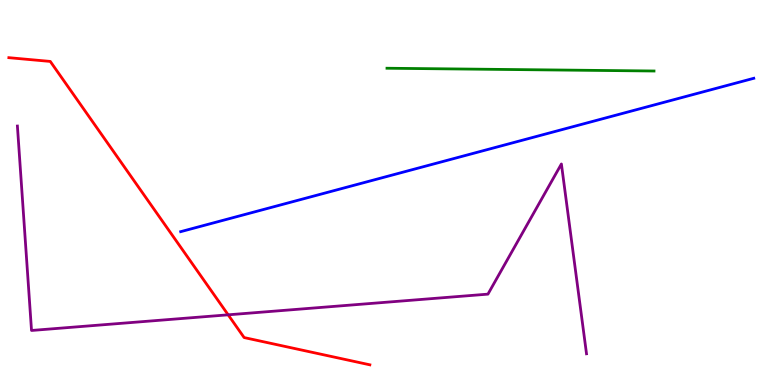[{'lines': ['blue', 'red'], 'intersections': []}, {'lines': ['green', 'red'], 'intersections': []}, {'lines': ['purple', 'red'], 'intersections': [{'x': 2.94, 'y': 1.82}]}, {'lines': ['blue', 'green'], 'intersections': []}, {'lines': ['blue', 'purple'], 'intersections': []}, {'lines': ['green', 'purple'], 'intersections': []}]